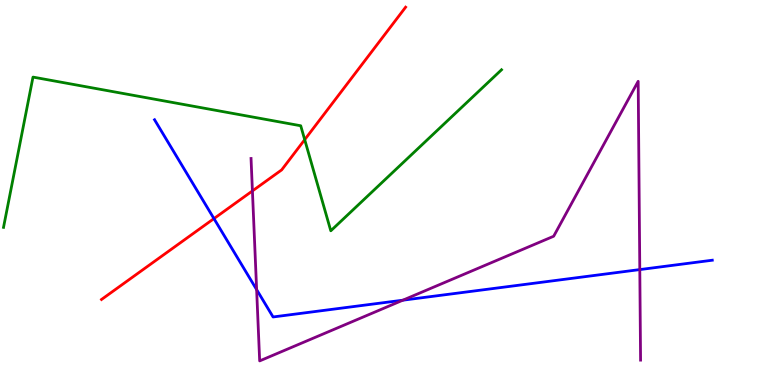[{'lines': ['blue', 'red'], 'intersections': [{'x': 2.76, 'y': 4.32}]}, {'lines': ['green', 'red'], 'intersections': [{'x': 3.93, 'y': 6.37}]}, {'lines': ['purple', 'red'], 'intersections': [{'x': 3.26, 'y': 5.04}]}, {'lines': ['blue', 'green'], 'intersections': []}, {'lines': ['blue', 'purple'], 'intersections': [{'x': 3.31, 'y': 2.48}, {'x': 5.2, 'y': 2.2}, {'x': 8.26, 'y': 3.0}]}, {'lines': ['green', 'purple'], 'intersections': []}]